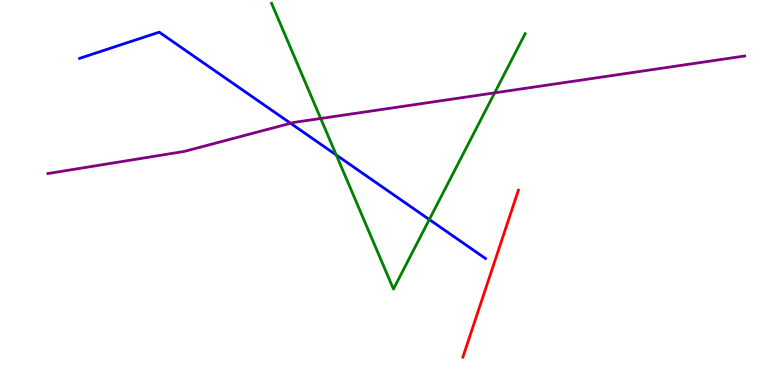[{'lines': ['blue', 'red'], 'intersections': []}, {'lines': ['green', 'red'], 'intersections': []}, {'lines': ['purple', 'red'], 'intersections': []}, {'lines': ['blue', 'green'], 'intersections': [{'x': 4.34, 'y': 5.97}, {'x': 5.54, 'y': 4.3}]}, {'lines': ['blue', 'purple'], 'intersections': [{'x': 3.75, 'y': 6.8}]}, {'lines': ['green', 'purple'], 'intersections': [{'x': 4.14, 'y': 6.92}, {'x': 6.38, 'y': 7.59}]}]